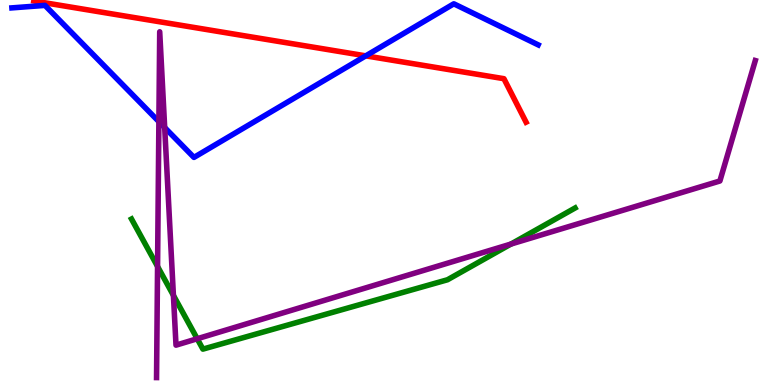[{'lines': ['blue', 'red'], 'intersections': [{'x': 4.72, 'y': 8.55}]}, {'lines': ['green', 'red'], 'intersections': []}, {'lines': ['purple', 'red'], 'intersections': []}, {'lines': ['blue', 'green'], 'intersections': []}, {'lines': ['blue', 'purple'], 'intersections': [{'x': 2.05, 'y': 6.84}, {'x': 2.12, 'y': 6.69}]}, {'lines': ['green', 'purple'], 'intersections': [{'x': 2.03, 'y': 3.08}, {'x': 2.24, 'y': 2.33}, {'x': 2.54, 'y': 1.2}, {'x': 6.59, 'y': 3.66}]}]